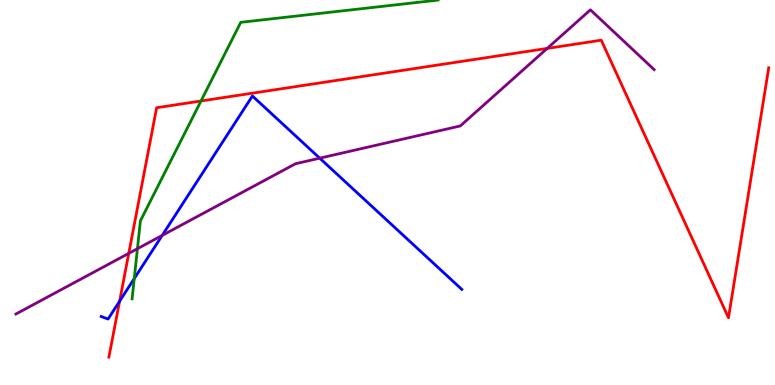[{'lines': ['blue', 'red'], 'intersections': [{'x': 1.54, 'y': 2.18}]}, {'lines': ['green', 'red'], 'intersections': [{'x': 2.59, 'y': 7.38}]}, {'lines': ['purple', 'red'], 'intersections': [{'x': 1.66, 'y': 3.42}, {'x': 7.06, 'y': 8.74}]}, {'lines': ['blue', 'green'], 'intersections': [{'x': 1.73, 'y': 2.76}]}, {'lines': ['blue', 'purple'], 'intersections': [{'x': 2.09, 'y': 3.89}, {'x': 4.13, 'y': 5.89}]}, {'lines': ['green', 'purple'], 'intersections': [{'x': 1.77, 'y': 3.54}]}]